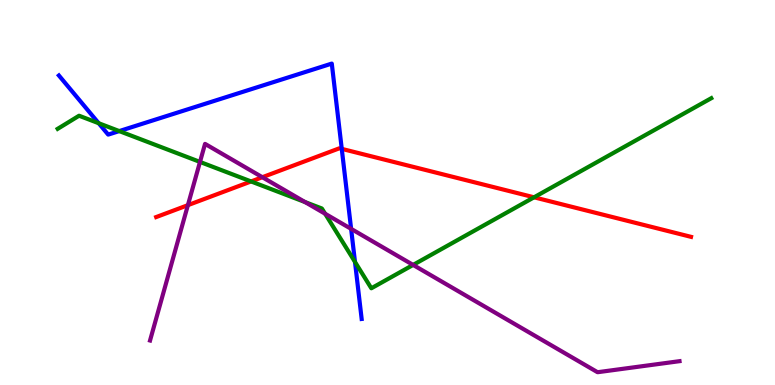[{'lines': ['blue', 'red'], 'intersections': [{'x': 4.41, 'y': 6.13}]}, {'lines': ['green', 'red'], 'intersections': [{'x': 3.24, 'y': 5.29}, {'x': 6.89, 'y': 4.88}]}, {'lines': ['purple', 'red'], 'intersections': [{'x': 2.42, 'y': 4.67}, {'x': 3.39, 'y': 5.4}]}, {'lines': ['blue', 'green'], 'intersections': [{'x': 1.27, 'y': 6.8}, {'x': 1.54, 'y': 6.6}, {'x': 4.58, 'y': 3.2}]}, {'lines': ['blue', 'purple'], 'intersections': [{'x': 4.53, 'y': 4.06}]}, {'lines': ['green', 'purple'], 'intersections': [{'x': 2.58, 'y': 5.79}, {'x': 3.94, 'y': 4.75}, {'x': 4.2, 'y': 4.45}, {'x': 5.33, 'y': 3.12}]}]